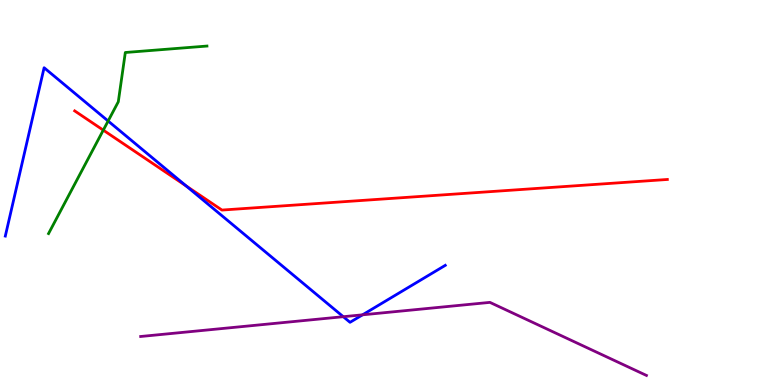[{'lines': ['blue', 'red'], 'intersections': [{'x': 2.4, 'y': 5.17}]}, {'lines': ['green', 'red'], 'intersections': [{'x': 1.33, 'y': 6.62}]}, {'lines': ['purple', 'red'], 'intersections': []}, {'lines': ['blue', 'green'], 'intersections': [{'x': 1.4, 'y': 6.86}]}, {'lines': ['blue', 'purple'], 'intersections': [{'x': 4.43, 'y': 1.77}, {'x': 4.68, 'y': 1.82}]}, {'lines': ['green', 'purple'], 'intersections': []}]